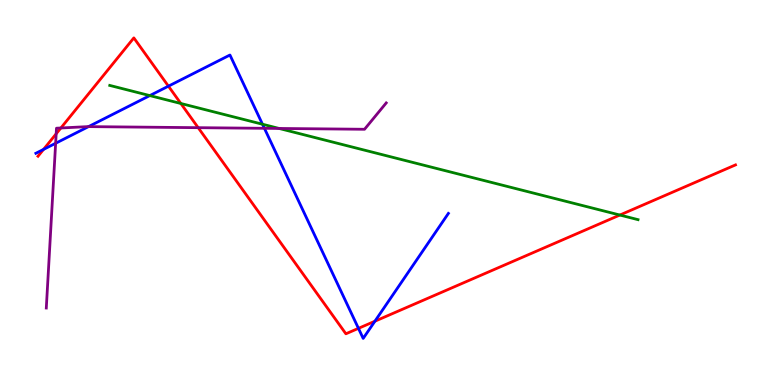[{'lines': ['blue', 'red'], 'intersections': [{'x': 0.562, 'y': 6.12}, {'x': 2.17, 'y': 7.76}, {'x': 4.63, 'y': 1.47}, {'x': 4.84, 'y': 1.66}]}, {'lines': ['green', 'red'], 'intersections': [{'x': 2.33, 'y': 7.31}, {'x': 8.0, 'y': 4.41}]}, {'lines': ['purple', 'red'], 'intersections': [{'x': 0.725, 'y': 6.52}, {'x': 0.786, 'y': 6.68}, {'x': 2.56, 'y': 6.68}]}, {'lines': ['blue', 'green'], 'intersections': [{'x': 1.93, 'y': 7.52}, {'x': 3.39, 'y': 6.77}]}, {'lines': ['blue', 'purple'], 'intersections': [{'x': 0.718, 'y': 6.28}, {'x': 1.14, 'y': 6.71}, {'x': 3.41, 'y': 6.67}]}, {'lines': ['green', 'purple'], 'intersections': [{'x': 3.6, 'y': 6.66}]}]